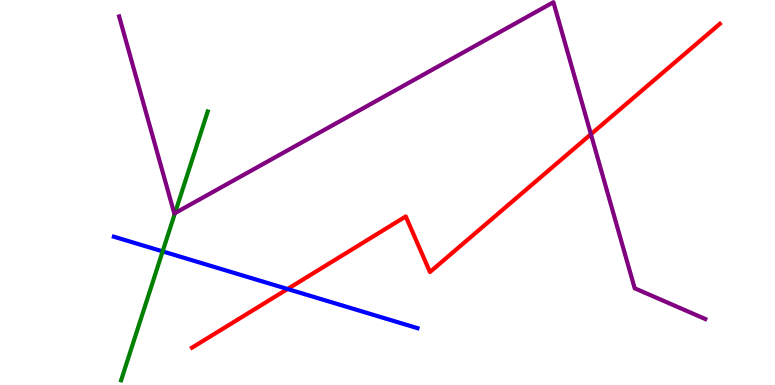[{'lines': ['blue', 'red'], 'intersections': [{'x': 3.71, 'y': 2.49}]}, {'lines': ['green', 'red'], 'intersections': []}, {'lines': ['purple', 'red'], 'intersections': [{'x': 7.62, 'y': 6.51}]}, {'lines': ['blue', 'green'], 'intersections': [{'x': 2.1, 'y': 3.47}]}, {'lines': ['blue', 'purple'], 'intersections': []}, {'lines': ['green', 'purple'], 'intersections': [{'x': 2.26, 'y': 4.46}]}]